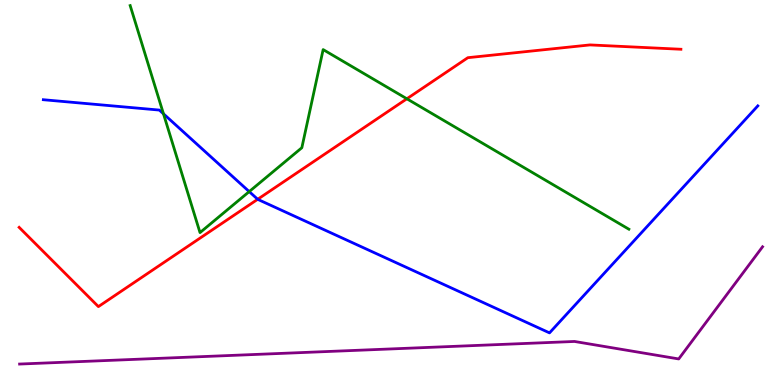[{'lines': ['blue', 'red'], 'intersections': [{'x': 3.33, 'y': 4.82}]}, {'lines': ['green', 'red'], 'intersections': [{'x': 5.25, 'y': 7.43}]}, {'lines': ['purple', 'red'], 'intersections': []}, {'lines': ['blue', 'green'], 'intersections': [{'x': 2.11, 'y': 7.04}, {'x': 3.22, 'y': 5.02}]}, {'lines': ['blue', 'purple'], 'intersections': []}, {'lines': ['green', 'purple'], 'intersections': []}]